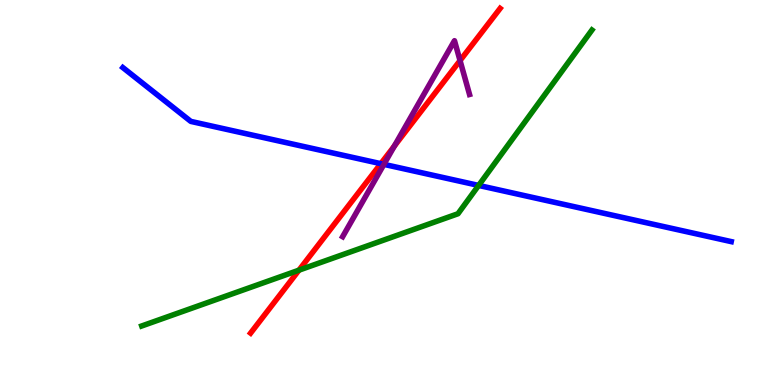[{'lines': ['blue', 'red'], 'intersections': [{'x': 4.91, 'y': 5.75}]}, {'lines': ['green', 'red'], 'intersections': [{'x': 3.86, 'y': 2.98}]}, {'lines': ['purple', 'red'], 'intersections': [{'x': 5.09, 'y': 6.21}, {'x': 5.94, 'y': 8.43}]}, {'lines': ['blue', 'green'], 'intersections': [{'x': 6.18, 'y': 5.18}]}, {'lines': ['blue', 'purple'], 'intersections': [{'x': 4.95, 'y': 5.73}]}, {'lines': ['green', 'purple'], 'intersections': []}]